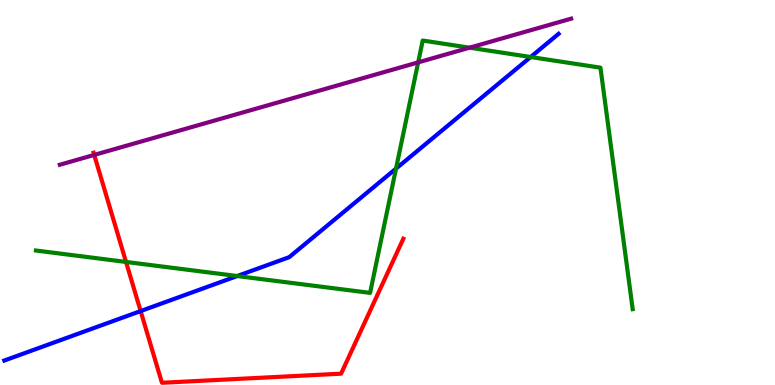[{'lines': ['blue', 'red'], 'intersections': [{'x': 1.81, 'y': 1.92}]}, {'lines': ['green', 'red'], 'intersections': [{'x': 1.63, 'y': 3.2}]}, {'lines': ['purple', 'red'], 'intersections': [{'x': 1.22, 'y': 5.98}]}, {'lines': ['blue', 'green'], 'intersections': [{'x': 3.06, 'y': 2.83}, {'x': 5.11, 'y': 5.62}, {'x': 6.85, 'y': 8.52}]}, {'lines': ['blue', 'purple'], 'intersections': []}, {'lines': ['green', 'purple'], 'intersections': [{'x': 5.4, 'y': 8.38}, {'x': 6.06, 'y': 8.76}]}]